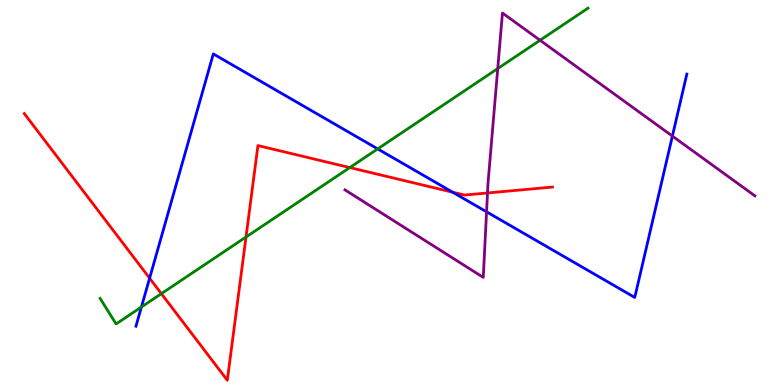[{'lines': ['blue', 'red'], 'intersections': [{'x': 1.93, 'y': 2.77}, {'x': 5.84, 'y': 5.01}]}, {'lines': ['green', 'red'], 'intersections': [{'x': 2.08, 'y': 2.37}, {'x': 3.17, 'y': 3.84}, {'x': 4.51, 'y': 5.65}]}, {'lines': ['purple', 'red'], 'intersections': [{'x': 6.29, 'y': 4.99}]}, {'lines': ['blue', 'green'], 'intersections': [{'x': 1.82, 'y': 2.03}, {'x': 4.87, 'y': 6.13}]}, {'lines': ['blue', 'purple'], 'intersections': [{'x': 6.28, 'y': 4.5}, {'x': 8.68, 'y': 6.47}]}, {'lines': ['green', 'purple'], 'intersections': [{'x': 6.42, 'y': 8.22}, {'x': 6.97, 'y': 8.95}]}]